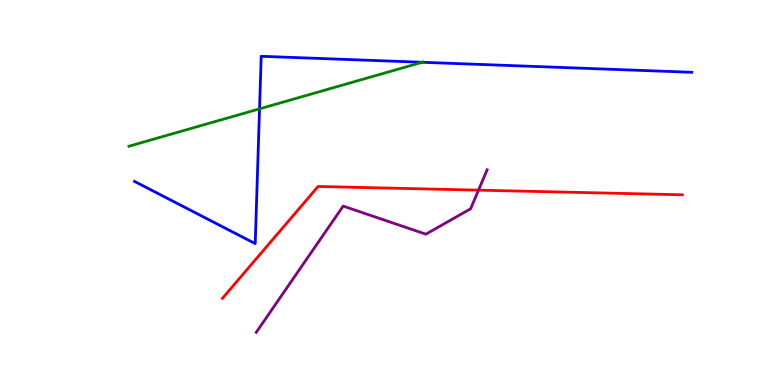[{'lines': ['blue', 'red'], 'intersections': []}, {'lines': ['green', 'red'], 'intersections': []}, {'lines': ['purple', 'red'], 'intersections': [{'x': 6.17, 'y': 5.06}]}, {'lines': ['blue', 'green'], 'intersections': [{'x': 3.35, 'y': 7.17}, {'x': 5.45, 'y': 8.38}]}, {'lines': ['blue', 'purple'], 'intersections': []}, {'lines': ['green', 'purple'], 'intersections': []}]